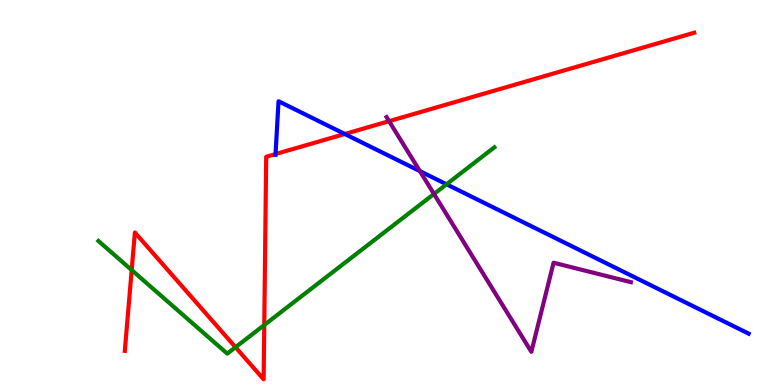[{'lines': ['blue', 'red'], 'intersections': [{'x': 3.56, 'y': 6.0}, {'x': 4.45, 'y': 6.52}]}, {'lines': ['green', 'red'], 'intersections': [{'x': 1.7, 'y': 2.99}, {'x': 3.04, 'y': 0.981}, {'x': 3.41, 'y': 1.56}]}, {'lines': ['purple', 'red'], 'intersections': [{'x': 5.02, 'y': 6.85}]}, {'lines': ['blue', 'green'], 'intersections': [{'x': 5.76, 'y': 5.21}]}, {'lines': ['blue', 'purple'], 'intersections': [{'x': 5.42, 'y': 5.56}]}, {'lines': ['green', 'purple'], 'intersections': [{'x': 5.6, 'y': 4.96}]}]